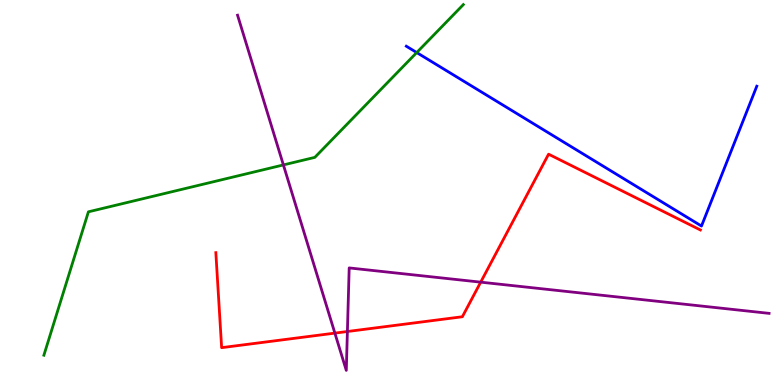[{'lines': ['blue', 'red'], 'intersections': []}, {'lines': ['green', 'red'], 'intersections': []}, {'lines': ['purple', 'red'], 'intersections': [{'x': 4.32, 'y': 1.35}, {'x': 4.48, 'y': 1.39}, {'x': 6.2, 'y': 2.67}]}, {'lines': ['blue', 'green'], 'intersections': [{'x': 5.38, 'y': 8.63}]}, {'lines': ['blue', 'purple'], 'intersections': []}, {'lines': ['green', 'purple'], 'intersections': [{'x': 3.66, 'y': 5.72}]}]